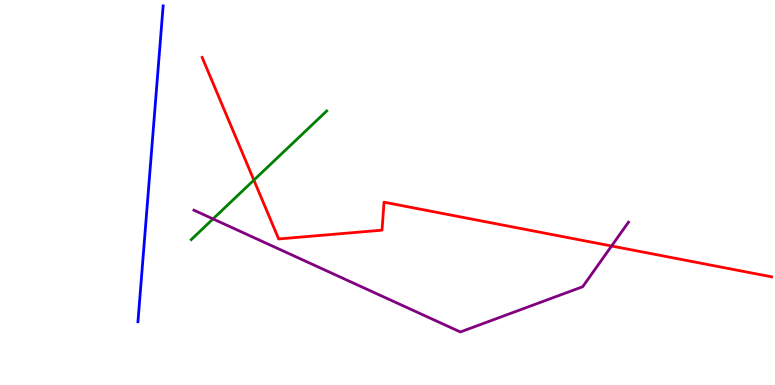[{'lines': ['blue', 'red'], 'intersections': []}, {'lines': ['green', 'red'], 'intersections': [{'x': 3.28, 'y': 5.32}]}, {'lines': ['purple', 'red'], 'intersections': [{'x': 7.89, 'y': 3.61}]}, {'lines': ['blue', 'green'], 'intersections': []}, {'lines': ['blue', 'purple'], 'intersections': []}, {'lines': ['green', 'purple'], 'intersections': [{'x': 2.75, 'y': 4.31}]}]